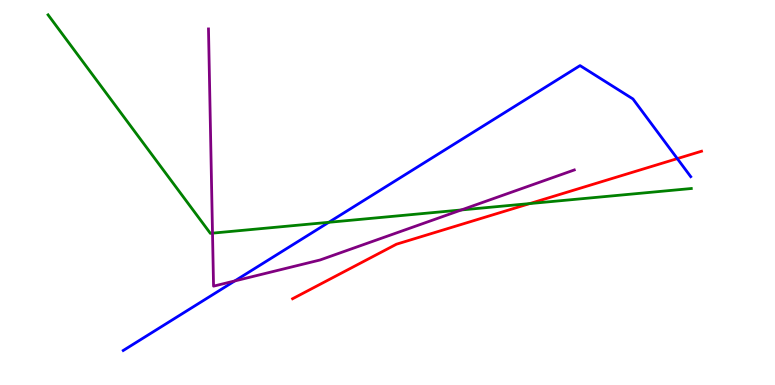[{'lines': ['blue', 'red'], 'intersections': [{'x': 8.74, 'y': 5.88}]}, {'lines': ['green', 'red'], 'intersections': [{'x': 6.84, 'y': 4.71}]}, {'lines': ['purple', 'red'], 'intersections': []}, {'lines': ['blue', 'green'], 'intersections': [{'x': 4.24, 'y': 4.23}]}, {'lines': ['blue', 'purple'], 'intersections': [{'x': 3.03, 'y': 2.7}]}, {'lines': ['green', 'purple'], 'intersections': [{'x': 2.74, 'y': 3.94}, {'x': 5.95, 'y': 4.55}]}]